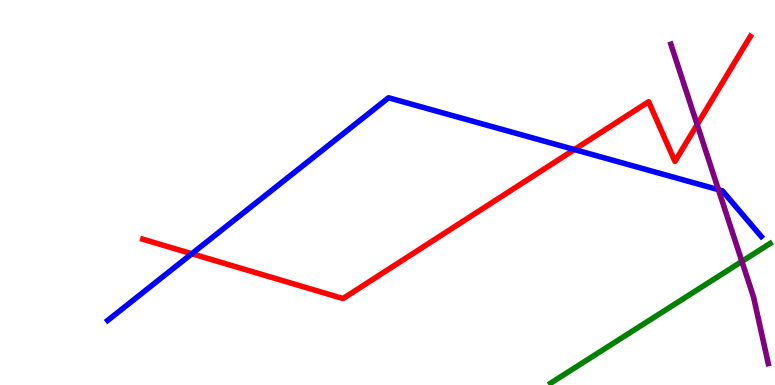[{'lines': ['blue', 'red'], 'intersections': [{'x': 2.48, 'y': 3.41}, {'x': 7.41, 'y': 6.12}]}, {'lines': ['green', 'red'], 'intersections': []}, {'lines': ['purple', 'red'], 'intersections': [{'x': 9.0, 'y': 6.76}]}, {'lines': ['blue', 'green'], 'intersections': []}, {'lines': ['blue', 'purple'], 'intersections': [{'x': 9.27, 'y': 5.07}]}, {'lines': ['green', 'purple'], 'intersections': [{'x': 9.57, 'y': 3.21}]}]